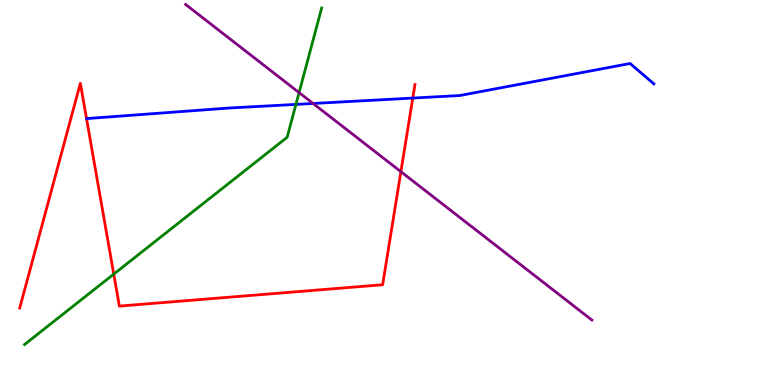[{'lines': ['blue', 'red'], 'intersections': [{'x': 5.33, 'y': 7.45}]}, {'lines': ['green', 'red'], 'intersections': [{'x': 1.47, 'y': 2.88}]}, {'lines': ['purple', 'red'], 'intersections': [{'x': 5.17, 'y': 5.54}]}, {'lines': ['blue', 'green'], 'intersections': [{'x': 3.82, 'y': 7.29}]}, {'lines': ['blue', 'purple'], 'intersections': [{'x': 4.04, 'y': 7.31}]}, {'lines': ['green', 'purple'], 'intersections': [{'x': 3.86, 'y': 7.59}]}]